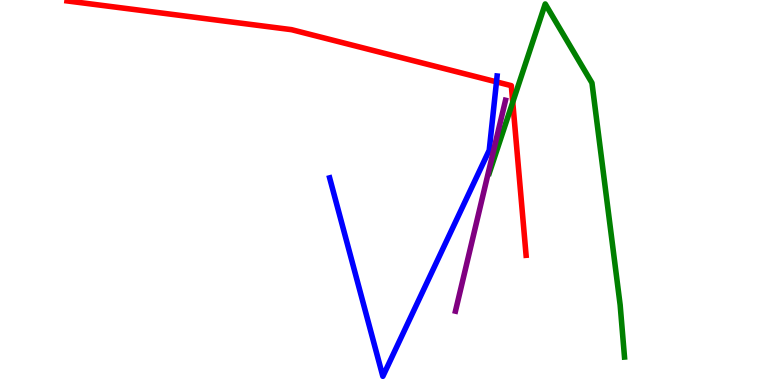[{'lines': ['blue', 'red'], 'intersections': [{'x': 6.41, 'y': 7.87}]}, {'lines': ['green', 'red'], 'intersections': [{'x': 6.62, 'y': 7.35}]}, {'lines': ['purple', 'red'], 'intersections': []}, {'lines': ['blue', 'green'], 'intersections': []}, {'lines': ['blue', 'purple'], 'intersections': []}, {'lines': ['green', 'purple'], 'intersections': []}]